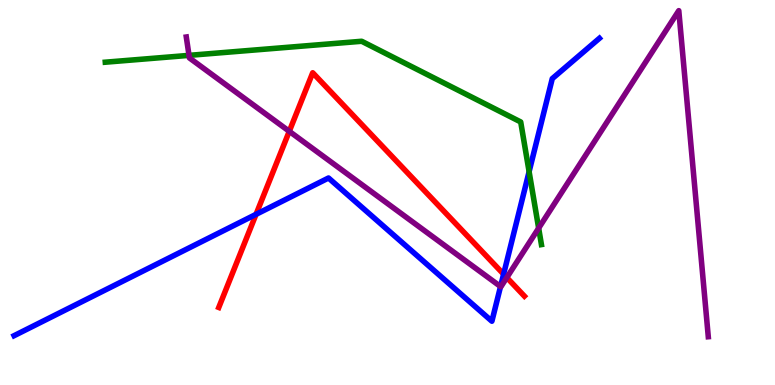[{'lines': ['blue', 'red'], 'intersections': [{'x': 3.3, 'y': 4.43}, {'x': 6.5, 'y': 2.88}]}, {'lines': ['green', 'red'], 'intersections': []}, {'lines': ['purple', 'red'], 'intersections': [{'x': 3.73, 'y': 6.59}, {'x': 6.54, 'y': 2.79}]}, {'lines': ['blue', 'green'], 'intersections': [{'x': 6.83, 'y': 5.54}]}, {'lines': ['blue', 'purple'], 'intersections': [{'x': 6.46, 'y': 2.56}]}, {'lines': ['green', 'purple'], 'intersections': [{'x': 2.44, 'y': 8.56}, {'x': 6.95, 'y': 4.07}]}]